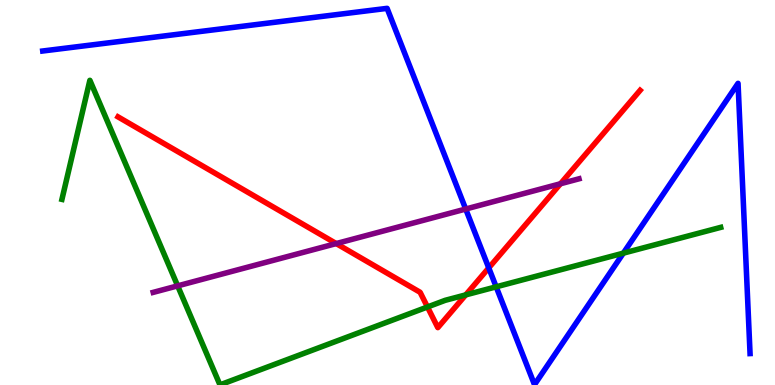[{'lines': ['blue', 'red'], 'intersections': [{'x': 6.31, 'y': 3.04}]}, {'lines': ['green', 'red'], 'intersections': [{'x': 5.52, 'y': 2.03}, {'x': 6.01, 'y': 2.34}]}, {'lines': ['purple', 'red'], 'intersections': [{'x': 4.34, 'y': 3.67}, {'x': 7.23, 'y': 5.23}]}, {'lines': ['blue', 'green'], 'intersections': [{'x': 6.4, 'y': 2.55}, {'x': 8.04, 'y': 3.42}]}, {'lines': ['blue', 'purple'], 'intersections': [{'x': 6.01, 'y': 4.57}]}, {'lines': ['green', 'purple'], 'intersections': [{'x': 2.29, 'y': 2.58}]}]